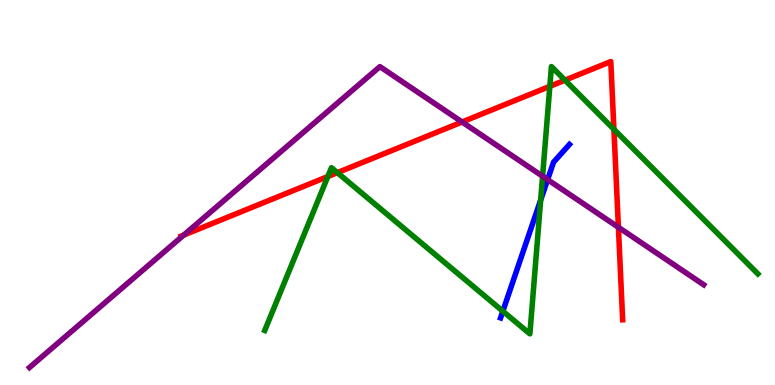[{'lines': ['blue', 'red'], 'intersections': []}, {'lines': ['green', 'red'], 'intersections': [{'x': 4.23, 'y': 5.41}, {'x': 4.35, 'y': 5.52}, {'x': 7.09, 'y': 7.76}, {'x': 7.29, 'y': 7.92}, {'x': 7.92, 'y': 6.64}]}, {'lines': ['purple', 'red'], 'intersections': [{'x': 2.37, 'y': 3.89}, {'x': 5.96, 'y': 6.83}, {'x': 7.98, 'y': 4.1}]}, {'lines': ['blue', 'green'], 'intersections': [{'x': 6.49, 'y': 1.92}, {'x': 6.98, 'y': 4.8}]}, {'lines': ['blue', 'purple'], 'intersections': [{'x': 7.07, 'y': 5.33}]}, {'lines': ['green', 'purple'], 'intersections': [{'x': 7.0, 'y': 5.42}]}]